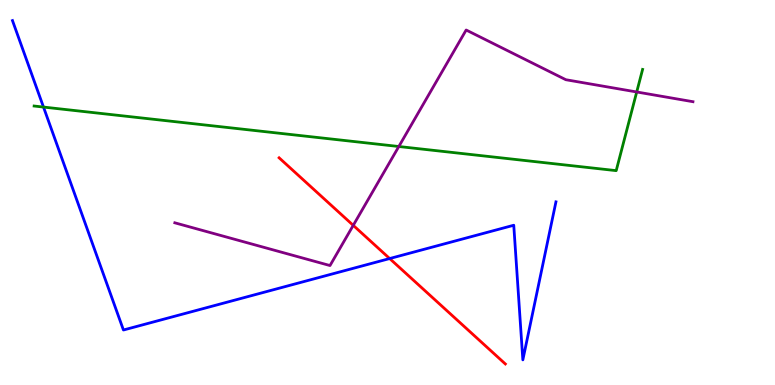[{'lines': ['blue', 'red'], 'intersections': [{'x': 5.03, 'y': 3.28}]}, {'lines': ['green', 'red'], 'intersections': []}, {'lines': ['purple', 'red'], 'intersections': [{'x': 4.56, 'y': 4.15}]}, {'lines': ['blue', 'green'], 'intersections': [{'x': 0.561, 'y': 7.22}]}, {'lines': ['blue', 'purple'], 'intersections': []}, {'lines': ['green', 'purple'], 'intersections': [{'x': 5.15, 'y': 6.19}, {'x': 8.22, 'y': 7.61}]}]